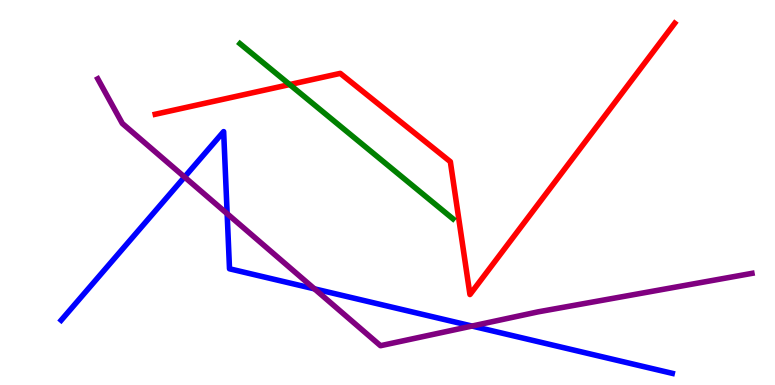[{'lines': ['blue', 'red'], 'intersections': []}, {'lines': ['green', 'red'], 'intersections': [{'x': 3.74, 'y': 7.8}]}, {'lines': ['purple', 'red'], 'intersections': []}, {'lines': ['blue', 'green'], 'intersections': []}, {'lines': ['blue', 'purple'], 'intersections': [{'x': 2.38, 'y': 5.4}, {'x': 2.93, 'y': 4.45}, {'x': 4.06, 'y': 2.5}, {'x': 6.09, 'y': 1.53}]}, {'lines': ['green', 'purple'], 'intersections': []}]